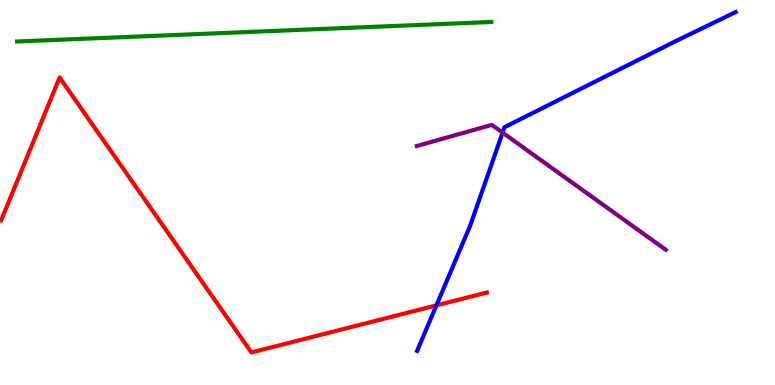[{'lines': ['blue', 'red'], 'intersections': [{'x': 5.63, 'y': 2.07}]}, {'lines': ['green', 'red'], 'intersections': []}, {'lines': ['purple', 'red'], 'intersections': []}, {'lines': ['blue', 'green'], 'intersections': []}, {'lines': ['blue', 'purple'], 'intersections': [{'x': 6.49, 'y': 6.55}]}, {'lines': ['green', 'purple'], 'intersections': []}]